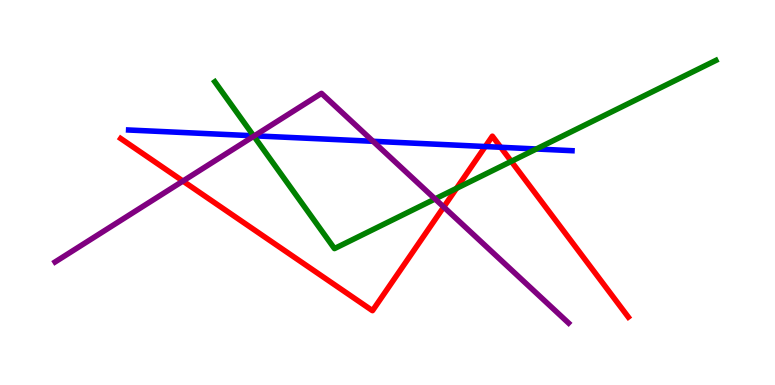[{'lines': ['blue', 'red'], 'intersections': [{'x': 6.26, 'y': 6.19}, {'x': 6.46, 'y': 6.17}]}, {'lines': ['green', 'red'], 'intersections': [{'x': 5.89, 'y': 5.11}, {'x': 6.6, 'y': 5.81}]}, {'lines': ['purple', 'red'], 'intersections': [{'x': 2.36, 'y': 5.3}, {'x': 5.73, 'y': 4.62}]}, {'lines': ['blue', 'green'], 'intersections': [{'x': 3.27, 'y': 6.47}, {'x': 6.92, 'y': 6.13}]}, {'lines': ['blue', 'purple'], 'intersections': [{'x': 3.28, 'y': 6.47}, {'x': 4.81, 'y': 6.33}]}, {'lines': ['green', 'purple'], 'intersections': [{'x': 3.28, 'y': 6.46}, {'x': 5.61, 'y': 4.83}]}]